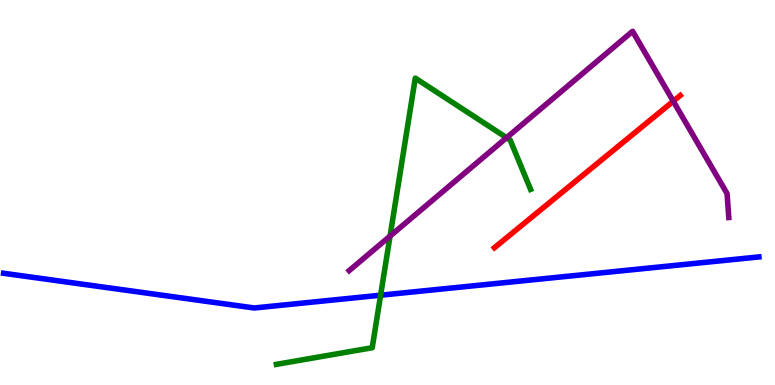[{'lines': ['blue', 'red'], 'intersections': []}, {'lines': ['green', 'red'], 'intersections': []}, {'lines': ['purple', 'red'], 'intersections': [{'x': 8.69, 'y': 7.37}]}, {'lines': ['blue', 'green'], 'intersections': [{'x': 4.91, 'y': 2.33}]}, {'lines': ['blue', 'purple'], 'intersections': []}, {'lines': ['green', 'purple'], 'intersections': [{'x': 5.03, 'y': 3.87}, {'x': 6.54, 'y': 6.42}]}]